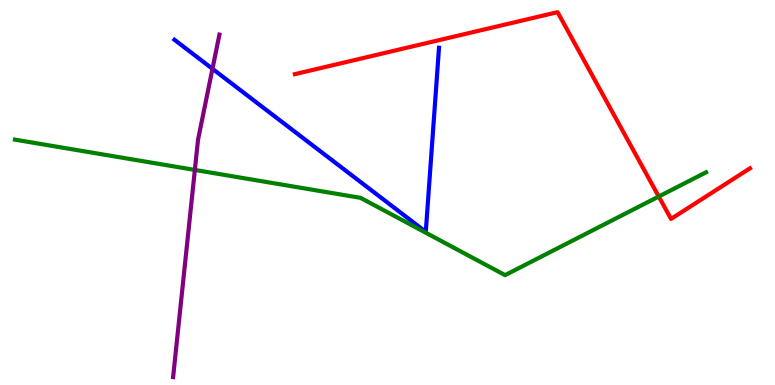[{'lines': ['blue', 'red'], 'intersections': []}, {'lines': ['green', 'red'], 'intersections': [{'x': 8.5, 'y': 4.9}]}, {'lines': ['purple', 'red'], 'intersections': []}, {'lines': ['blue', 'green'], 'intersections': []}, {'lines': ['blue', 'purple'], 'intersections': [{'x': 2.74, 'y': 8.21}]}, {'lines': ['green', 'purple'], 'intersections': [{'x': 2.51, 'y': 5.59}]}]